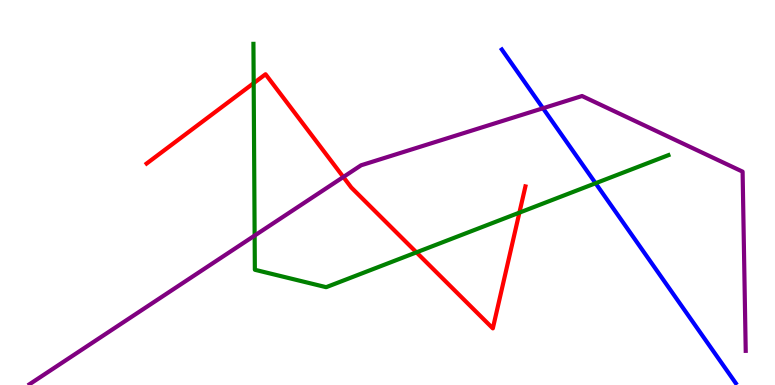[{'lines': ['blue', 'red'], 'intersections': []}, {'lines': ['green', 'red'], 'intersections': [{'x': 3.27, 'y': 7.84}, {'x': 5.37, 'y': 3.45}, {'x': 6.7, 'y': 4.48}]}, {'lines': ['purple', 'red'], 'intersections': [{'x': 4.43, 'y': 5.4}]}, {'lines': ['blue', 'green'], 'intersections': [{'x': 7.68, 'y': 5.24}]}, {'lines': ['blue', 'purple'], 'intersections': [{'x': 7.01, 'y': 7.19}]}, {'lines': ['green', 'purple'], 'intersections': [{'x': 3.29, 'y': 3.88}]}]